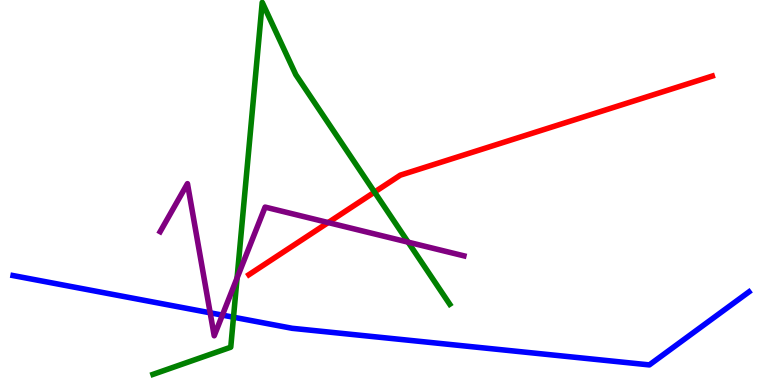[{'lines': ['blue', 'red'], 'intersections': []}, {'lines': ['green', 'red'], 'intersections': [{'x': 4.83, 'y': 5.01}]}, {'lines': ['purple', 'red'], 'intersections': [{'x': 4.23, 'y': 4.22}]}, {'lines': ['blue', 'green'], 'intersections': [{'x': 3.01, 'y': 1.76}]}, {'lines': ['blue', 'purple'], 'intersections': [{'x': 2.71, 'y': 1.88}, {'x': 2.87, 'y': 1.82}]}, {'lines': ['green', 'purple'], 'intersections': [{'x': 3.06, 'y': 2.78}, {'x': 5.27, 'y': 3.71}]}]